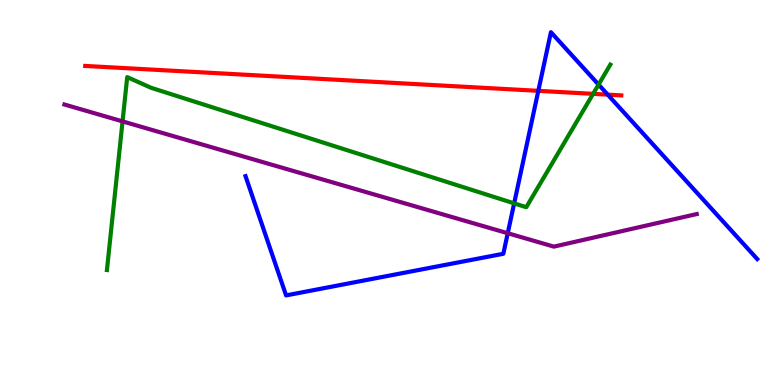[{'lines': ['blue', 'red'], 'intersections': [{'x': 6.95, 'y': 7.64}, {'x': 7.84, 'y': 7.54}]}, {'lines': ['green', 'red'], 'intersections': [{'x': 7.65, 'y': 7.56}]}, {'lines': ['purple', 'red'], 'intersections': []}, {'lines': ['blue', 'green'], 'intersections': [{'x': 6.63, 'y': 4.72}, {'x': 7.72, 'y': 7.8}]}, {'lines': ['blue', 'purple'], 'intersections': [{'x': 6.55, 'y': 3.94}]}, {'lines': ['green', 'purple'], 'intersections': [{'x': 1.58, 'y': 6.85}]}]